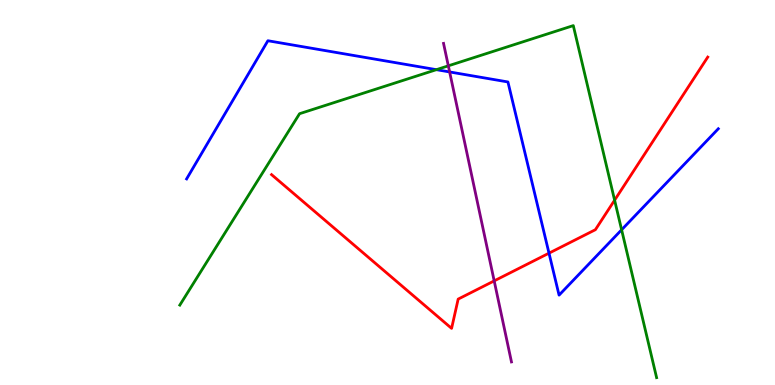[{'lines': ['blue', 'red'], 'intersections': [{'x': 7.08, 'y': 3.42}]}, {'lines': ['green', 'red'], 'intersections': [{'x': 7.93, 'y': 4.8}]}, {'lines': ['purple', 'red'], 'intersections': [{'x': 6.38, 'y': 2.7}]}, {'lines': ['blue', 'green'], 'intersections': [{'x': 5.63, 'y': 8.19}, {'x': 8.02, 'y': 4.03}]}, {'lines': ['blue', 'purple'], 'intersections': [{'x': 5.8, 'y': 8.13}]}, {'lines': ['green', 'purple'], 'intersections': [{'x': 5.78, 'y': 8.29}]}]